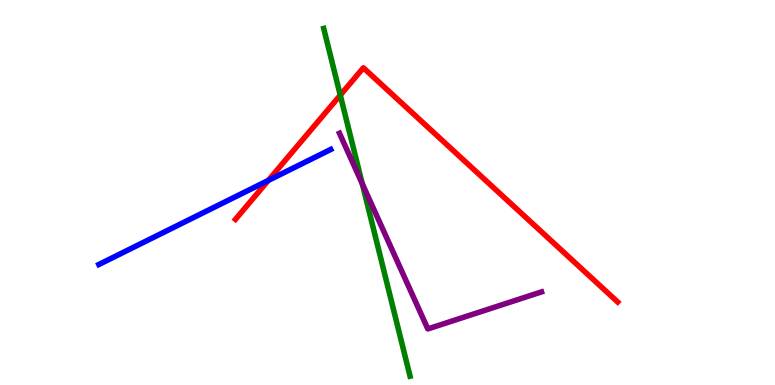[{'lines': ['blue', 'red'], 'intersections': [{'x': 3.46, 'y': 5.31}]}, {'lines': ['green', 'red'], 'intersections': [{'x': 4.39, 'y': 7.53}]}, {'lines': ['purple', 'red'], 'intersections': []}, {'lines': ['blue', 'green'], 'intersections': []}, {'lines': ['blue', 'purple'], 'intersections': []}, {'lines': ['green', 'purple'], 'intersections': [{'x': 4.67, 'y': 5.23}]}]